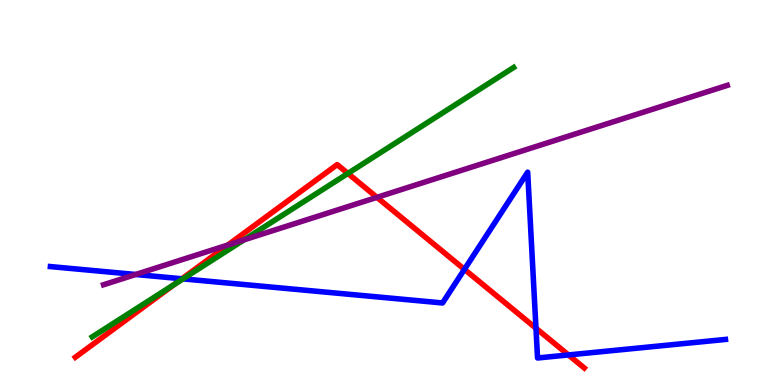[{'lines': ['blue', 'red'], 'intersections': [{'x': 2.35, 'y': 2.76}, {'x': 5.99, 'y': 3.0}, {'x': 6.92, 'y': 1.47}, {'x': 7.33, 'y': 0.781}]}, {'lines': ['green', 'red'], 'intersections': [{'x': 2.25, 'y': 2.62}, {'x': 4.49, 'y': 5.5}]}, {'lines': ['purple', 'red'], 'intersections': [{'x': 2.94, 'y': 3.64}, {'x': 4.86, 'y': 4.87}]}, {'lines': ['blue', 'green'], 'intersections': [{'x': 2.36, 'y': 2.76}]}, {'lines': ['blue', 'purple'], 'intersections': [{'x': 1.75, 'y': 2.87}]}, {'lines': ['green', 'purple'], 'intersections': [{'x': 3.15, 'y': 3.77}]}]